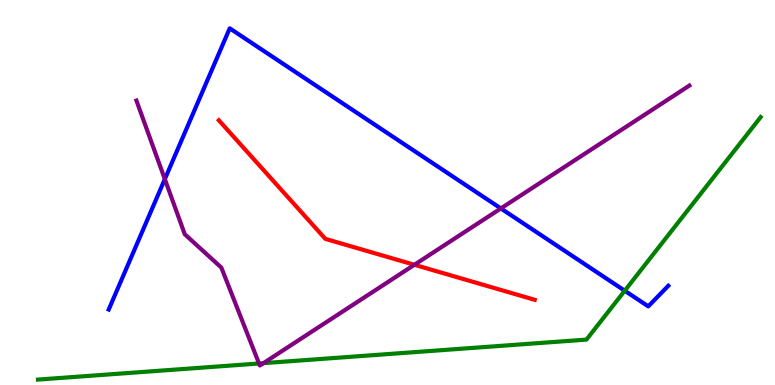[{'lines': ['blue', 'red'], 'intersections': []}, {'lines': ['green', 'red'], 'intersections': []}, {'lines': ['purple', 'red'], 'intersections': [{'x': 5.35, 'y': 3.12}]}, {'lines': ['blue', 'green'], 'intersections': [{'x': 8.06, 'y': 2.45}]}, {'lines': ['blue', 'purple'], 'intersections': [{'x': 2.13, 'y': 5.35}, {'x': 6.46, 'y': 4.59}]}, {'lines': ['green', 'purple'], 'intersections': [{'x': 3.34, 'y': 0.559}, {'x': 3.4, 'y': 0.567}]}]